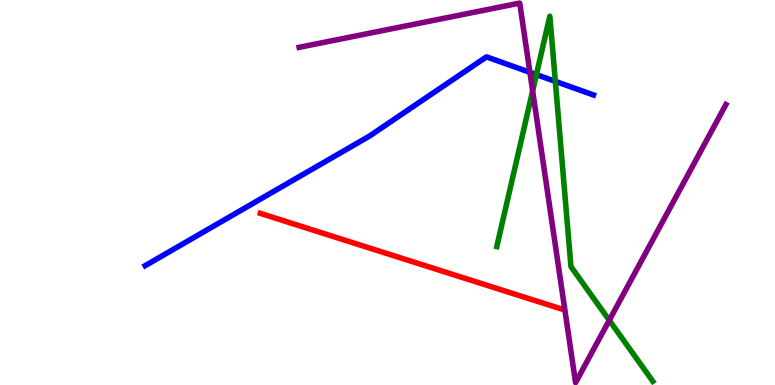[{'lines': ['blue', 'red'], 'intersections': []}, {'lines': ['green', 'red'], 'intersections': []}, {'lines': ['purple', 'red'], 'intersections': []}, {'lines': ['blue', 'green'], 'intersections': [{'x': 6.92, 'y': 8.06}, {'x': 7.17, 'y': 7.89}]}, {'lines': ['blue', 'purple'], 'intersections': [{'x': 6.84, 'y': 8.12}]}, {'lines': ['green', 'purple'], 'intersections': [{'x': 6.87, 'y': 7.64}, {'x': 7.86, 'y': 1.68}]}]